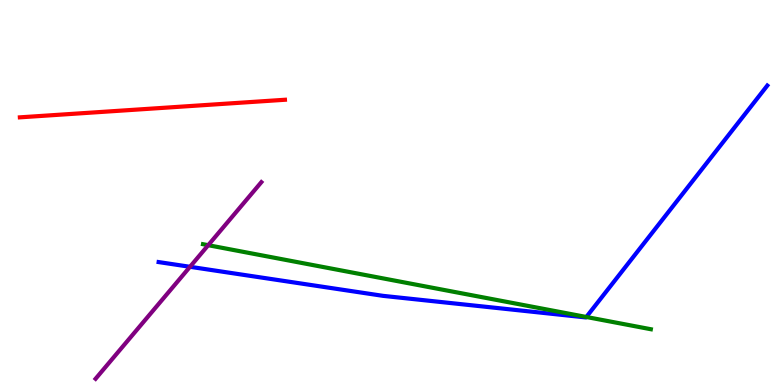[{'lines': ['blue', 'red'], 'intersections': []}, {'lines': ['green', 'red'], 'intersections': []}, {'lines': ['purple', 'red'], 'intersections': []}, {'lines': ['blue', 'green'], 'intersections': [{'x': 7.57, 'y': 1.77}]}, {'lines': ['blue', 'purple'], 'intersections': [{'x': 2.45, 'y': 3.07}]}, {'lines': ['green', 'purple'], 'intersections': [{'x': 2.69, 'y': 3.63}]}]